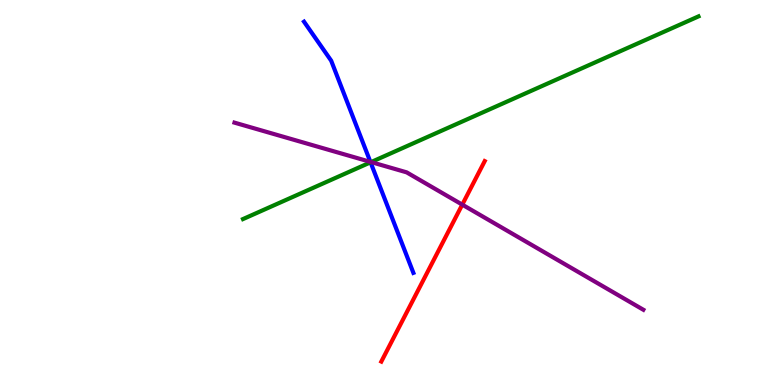[{'lines': ['blue', 'red'], 'intersections': []}, {'lines': ['green', 'red'], 'intersections': []}, {'lines': ['purple', 'red'], 'intersections': [{'x': 5.96, 'y': 4.68}]}, {'lines': ['blue', 'green'], 'intersections': [{'x': 4.78, 'y': 5.78}]}, {'lines': ['blue', 'purple'], 'intersections': [{'x': 4.78, 'y': 5.8}]}, {'lines': ['green', 'purple'], 'intersections': [{'x': 4.79, 'y': 5.79}]}]